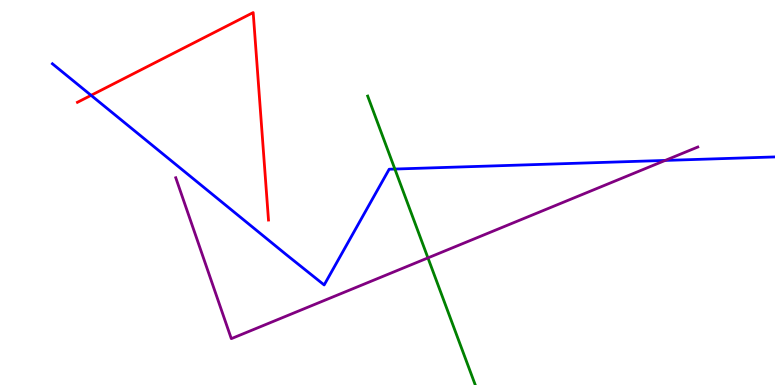[{'lines': ['blue', 'red'], 'intersections': [{'x': 1.18, 'y': 7.52}]}, {'lines': ['green', 'red'], 'intersections': []}, {'lines': ['purple', 'red'], 'intersections': []}, {'lines': ['blue', 'green'], 'intersections': [{'x': 5.1, 'y': 5.61}]}, {'lines': ['blue', 'purple'], 'intersections': [{'x': 8.58, 'y': 5.83}]}, {'lines': ['green', 'purple'], 'intersections': [{'x': 5.52, 'y': 3.3}]}]